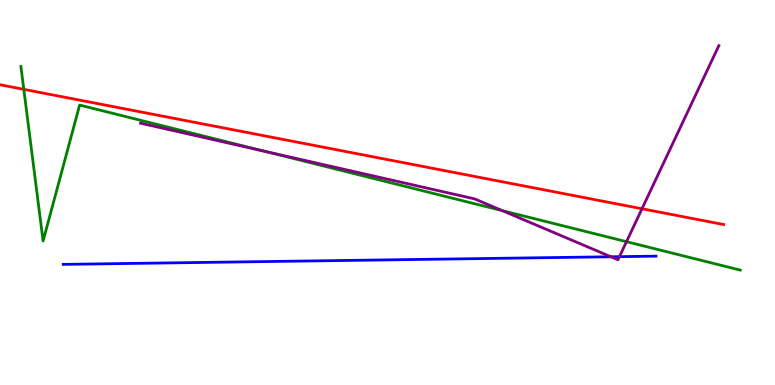[{'lines': ['blue', 'red'], 'intersections': []}, {'lines': ['green', 'red'], 'intersections': [{'x': 0.307, 'y': 7.68}]}, {'lines': ['purple', 'red'], 'intersections': [{'x': 8.28, 'y': 4.58}]}, {'lines': ['blue', 'green'], 'intersections': []}, {'lines': ['blue', 'purple'], 'intersections': [{'x': 7.88, 'y': 3.33}, {'x': 7.99, 'y': 3.33}]}, {'lines': ['green', 'purple'], 'intersections': [{'x': 3.42, 'y': 6.07}, {'x': 6.48, 'y': 4.53}, {'x': 8.08, 'y': 3.72}]}]